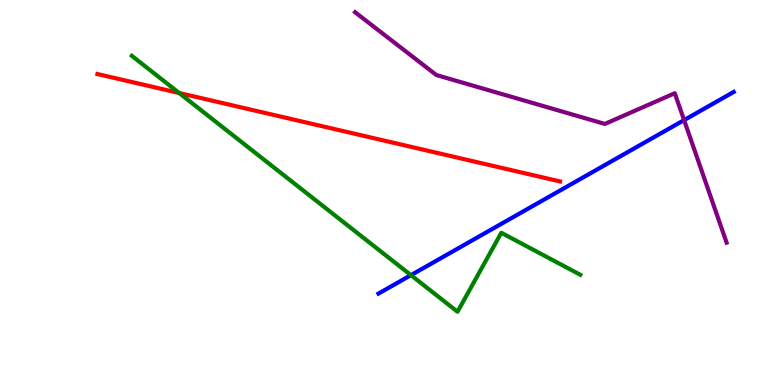[{'lines': ['blue', 'red'], 'intersections': []}, {'lines': ['green', 'red'], 'intersections': [{'x': 2.31, 'y': 7.58}]}, {'lines': ['purple', 'red'], 'intersections': []}, {'lines': ['blue', 'green'], 'intersections': [{'x': 5.3, 'y': 2.85}]}, {'lines': ['blue', 'purple'], 'intersections': [{'x': 8.83, 'y': 6.88}]}, {'lines': ['green', 'purple'], 'intersections': []}]